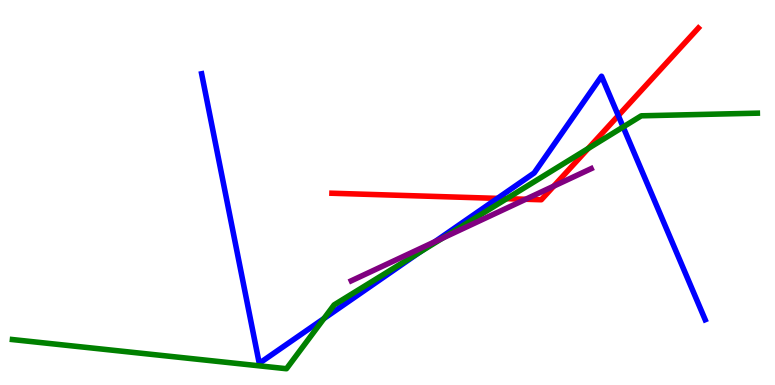[{'lines': ['blue', 'red'], 'intersections': [{'x': 6.42, 'y': 4.85}, {'x': 7.98, 'y': 7.0}]}, {'lines': ['green', 'red'], 'intersections': [{'x': 6.54, 'y': 4.84}, {'x': 7.59, 'y': 6.14}]}, {'lines': ['purple', 'red'], 'intersections': [{'x': 6.78, 'y': 4.82}, {'x': 7.14, 'y': 5.16}]}, {'lines': ['blue', 'green'], 'intersections': [{'x': 4.18, 'y': 1.73}, {'x': 5.42, 'y': 3.45}, {'x': 8.04, 'y': 6.7}]}, {'lines': ['blue', 'purple'], 'intersections': [{'x': 5.61, 'y': 3.72}]}, {'lines': ['green', 'purple'], 'intersections': [{'x': 5.71, 'y': 3.82}]}]